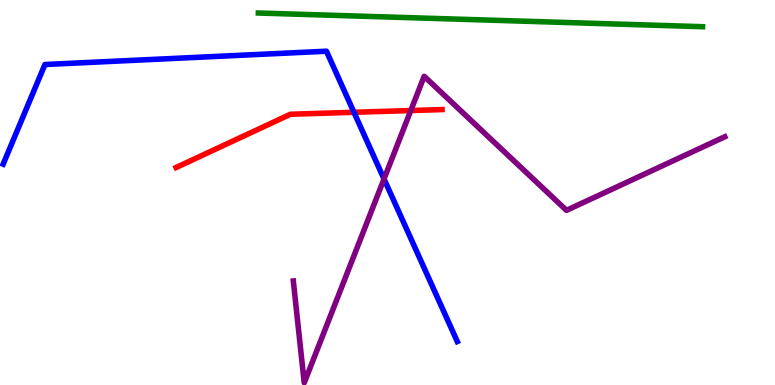[{'lines': ['blue', 'red'], 'intersections': [{'x': 4.57, 'y': 7.08}]}, {'lines': ['green', 'red'], 'intersections': []}, {'lines': ['purple', 'red'], 'intersections': [{'x': 5.3, 'y': 7.13}]}, {'lines': ['blue', 'green'], 'intersections': []}, {'lines': ['blue', 'purple'], 'intersections': [{'x': 4.95, 'y': 5.35}]}, {'lines': ['green', 'purple'], 'intersections': []}]